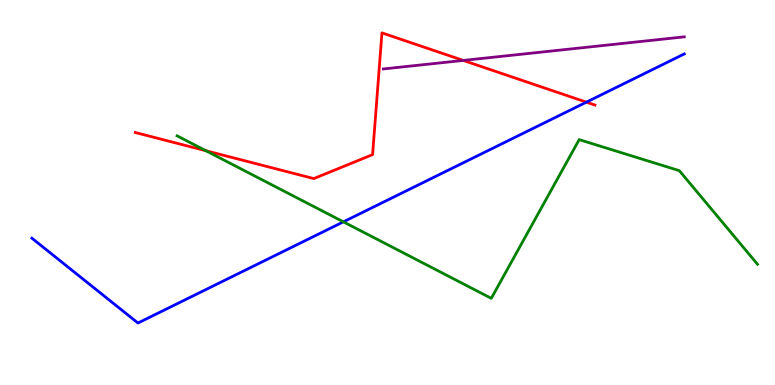[{'lines': ['blue', 'red'], 'intersections': [{'x': 7.57, 'y': 7.35}]}, {'lines': ['green', 'red'], 'intersections': [{'x': 2.66, 'y': 6.08}]}, {'lines': ['purple', 'red'], 'intersections': [{'x': 5.98, 'y': 8.43}]}, {'lines': ['blue', 'green'], 'intersections': [{'x': 4.43, 'y': 4.24}]}, {'lines': ['blue', 'purple'], 'intersections': []}, {'lines': ['green', 'purple'], 'intersections': []}]